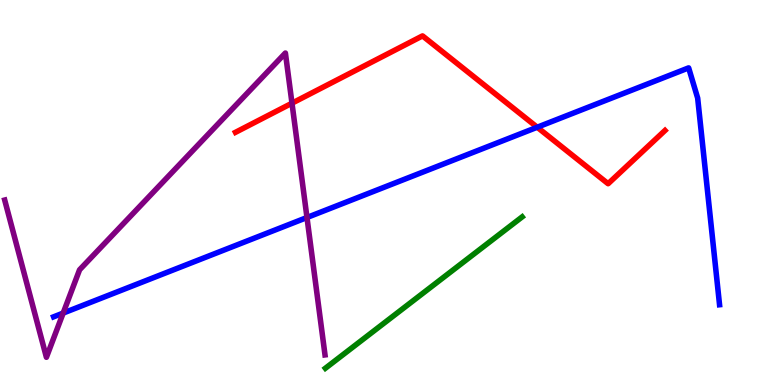[{'lines': ['blue', 'red'], 'intersections': [{'x': 6.93, 'y': 6.7}]}, {'lines': ['green', 'red'], 'intersections': []}, {'lines': ['purple', 'red'], 'intersections': [{'x': 3.77, 'y': 7.32}]}, {'lines': ['blue', 'green'], 'intersections': []}, {'lines': ['blue', 'purple'], 'intersections': [{'x': 0.815, 'y': 1.87}, {'x': 3.96, 'y': 4.35}]}, {'lines': ['green', 'purple'], 'intersections': []}]